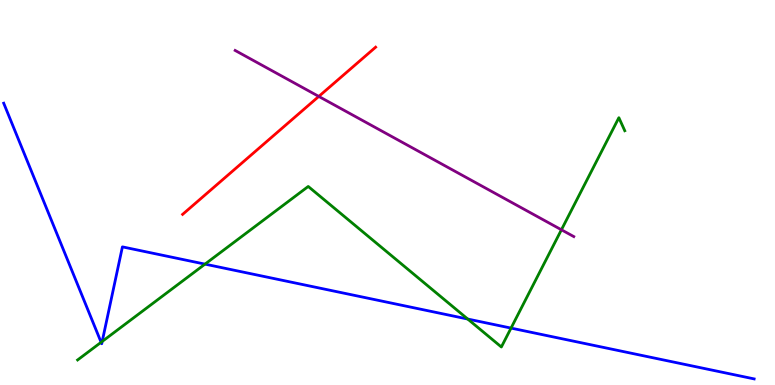[{'lines': ['blue', 'red'], 'intersections': []}, {'lines': ['green', 'red'], 'intersections': []}, {'lines': ['purple', 'red'], 'intersections': [{'x': 4.11, 'y': 7.5}]}, {'lines': ['blue', 'green'], 'intersections': [{'x': 1.3, 'y': 1.11}, {'x': 1.32, 'y': 1.13}, {'x': 2.65, 'y': 3.14}, {'x': 6.04, 'y': 1.71}, {'x': 6.59, 'y': 1.48}]}, {'lines': ['blue', 'purple'], 'intersections': []}, {'lines': ['green', 'purple'], 'intersections': [{'x': 7.24, 'y': 4.03}]}]